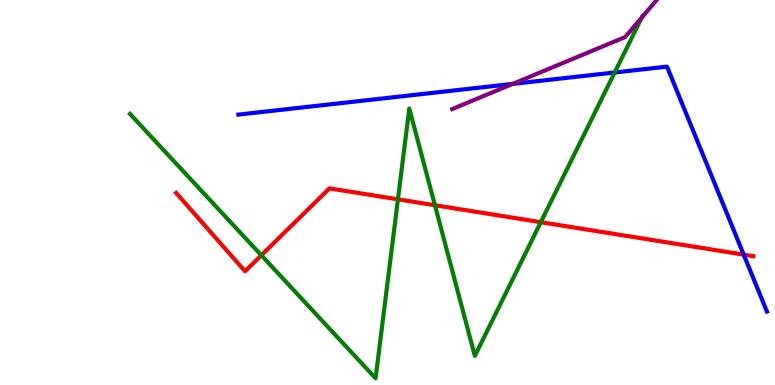[{'lines': ['blue', 'red'], 'intersections': [{'x': 9.6, 'y': 3.39}]}, {'lines': ['green', 'red'], 'intersections': [{'x': 3.37, 'y': 3.37}, {'x': 5.13, 'y': 4.82}, {'x': 5.61, 'y': 4.67}, {'x': 6.98, 'y': 4.23}]}, {'lines': ['purple', 'red'], 'intersections': []}, {'lines': ['blue', 'green'], 'intersections': [{'x': 7.93, 'y': 8.12}]}, {'lines': ['blue', 'purple'], 'intersections': [{'x': 6.62, 'y': 7.82}]}, {'lines': ['green', 'purple'], 'intersections': [{'x': 8.28, 'y': 9.55}]}]